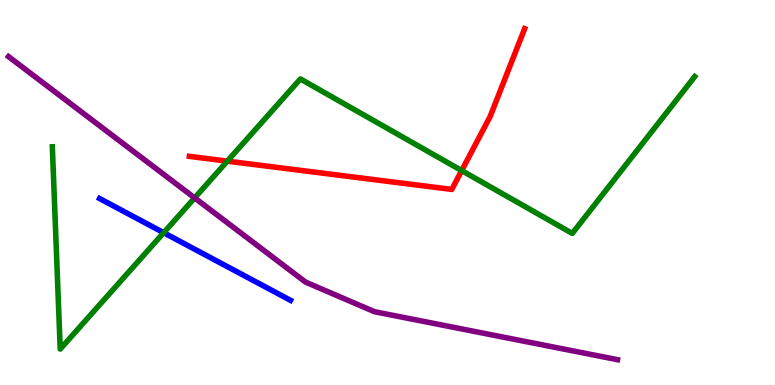[{'lines': ['blue', 'red'], 'intersections': []}, {'lines': ['green', 'red'], 'intersections': [{'x': 2.93, 'y': 5.81}, {'x': 5.96, 'y': 5.57}]}, {'lines': ['purple', 'red'], 'intersections': []}, {'lines': ['blue', 'green'], 'intersections': [{'x': 2.11, 'y': 3.96}]}, {'lines': ['blue', 'purple'], 'intersections': []}, {'lines': ['green', 'purple'], 'intersections': [{'x': 2.51, 'y': 4.86}]}]